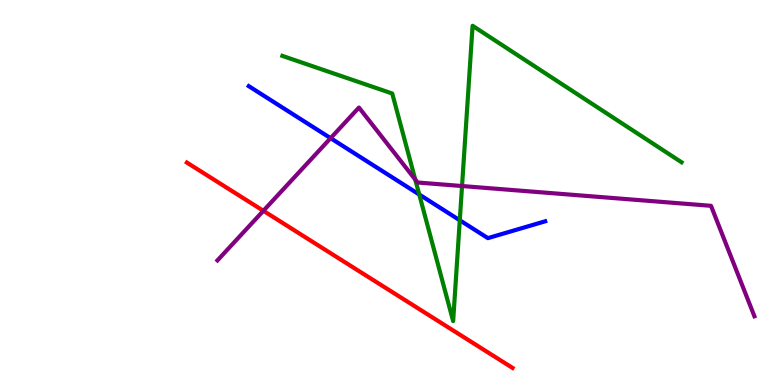[{'lines': ['blue', 'red'], 'intersections': []}, {'lines': ['green', 'red'], 'intersections': []}, {'lines': ['purple', 'red'], 'intersections': [{'x': 3.4, 'y': 4.52}]}, {'lines': ['blue', 'green'], 'intersections': [{'x': 5.41, 'y': 4.95}, {'x': 5.93, 'y': 4.28}]}, {'lines': ['blue', 'purple'], 'intersections': [{'x': 4.27, 'y': 6.41}]}, {'lines': ['green', 'purple'], 'intersections': [{'x': 5.36, 'y': 5.34}, {'x': 5.96, 'y': 5.17}]}]